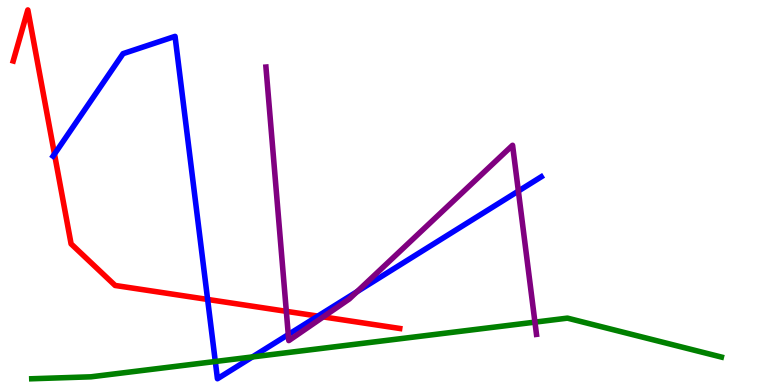[{'lines': ['blue', 'red'], 'intersections': [{'x': 0.703, 'y': 6.0}, {'x': 2.68, 'y': 2.22}, {'x': 4.1, 'y': 1.79}]}, {'lines': ['green', 'red'], 'intersections': []}, {'lines': ['purple', 'red'], 'intersections': [{'x': 3.69, 'y': 1.91}, {'x': 4.17, 'y': 1.77}]}, {'lines': ['blue', 'green'], 'intersections': [{'x': 2.78, 'y': 0.61}, {'x': 3.26, 'y': 0.729}]}, {'lines': ['blue', 'purple'], 'intersections': [{'x': 3.72, 'y': 1.31}, {'x': 4.61, 'y': 2.42}, {'x': 6.69, 'y': 5.04}]}, {'lines': ['green', 'purple'], 'intersections': [{'x': 6.9, 'y': 1.63}]}]